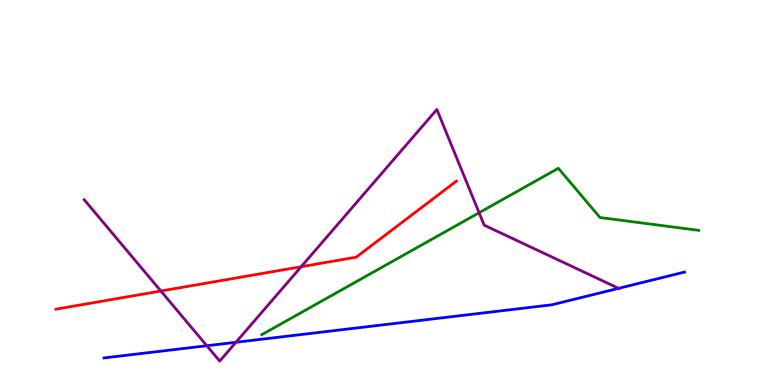[{'lines': ['blue', 'red'], 'intersections': []}, {'lines': ['green', 'red'], 'intersections': []}, {'lines': ['purple', 'red'], 'intersections': [{'x': 2.08, 'y': 2.44}, {'x': 3.89, 'y': 3.07}]}, {'lines': ['blue', 'green'], 'intersections': []}, {'lines': ['blue', 'purple'], 'intersections': [{'x': 2.67, 'y': 1.02}, {'x': 3.04, 'y': 1.11}, {'x': 7.98, 'y': 2.51}]}, {'lines': ['green', 'purple'], 'intersections': [{'x': 6.18, 'y': 4.47}]}]